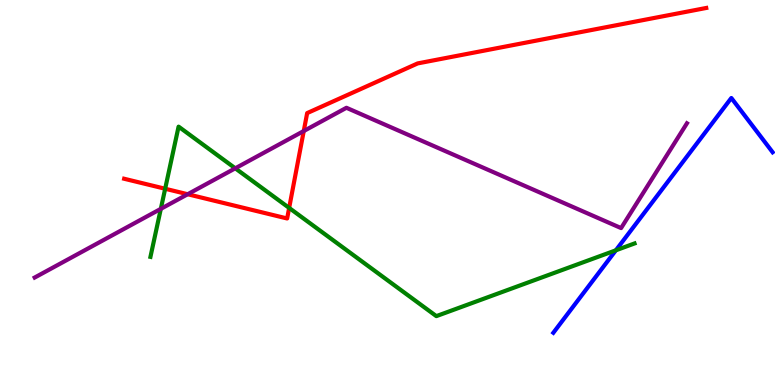[{'lines': ['blue', 'red'], 'intersections': []}, {'lines': ['green', 'red'], 'intersections': [{'x': 2.13, 'y': 5.1}, {'x': 3.73, 'y': 4.6}]}, {'lines': ['purple', 'red'], 'intersections': [{'x': 2.42, 'y': 4.96}, {'x': 3.92, 'y': 6.6}]}, {'lines': ['blue', 'green'], 'intersections': [{'x': 7.95, 'y': 3.5}]}, {'lines': ['blue', 'purple'], 'intersections': []}, {'lines': ['green', 'purple'], 'intersections': [{'x': 2.08, 'y': 4.58}, {'x': 3.04, 'y': 5.63}]}]